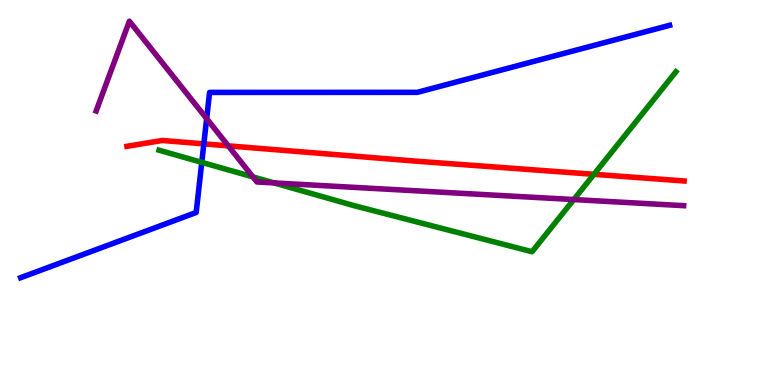[{'lines': ['blue', 'red'], 'intersections': [{'x': 2.63, 'y': 6.26}]}, {'lines': ['green', 'red'], 'intersections': [{'x': 7.66, 'y': 5.47}]}, {'lines': ['purple', 'red'], 'intersections': [{'x': 2.95, 'y': 6.21}]}, {'lines': ['blue', 'green'], 'intersections': [{'x': 2.6, 'y': 5.78}]}, {'lines': ['blue', 'purple'], 'intersections': [{'x': 2.67, 'y': 6.92}]}, {'lines': ['green', 'purple'], 'intersections': [{'x': 3.26, 'y': 5.41}, {'x': 3.54, 'y': 5.25}, {'x': 7.4, 'y': 4.82}]}]